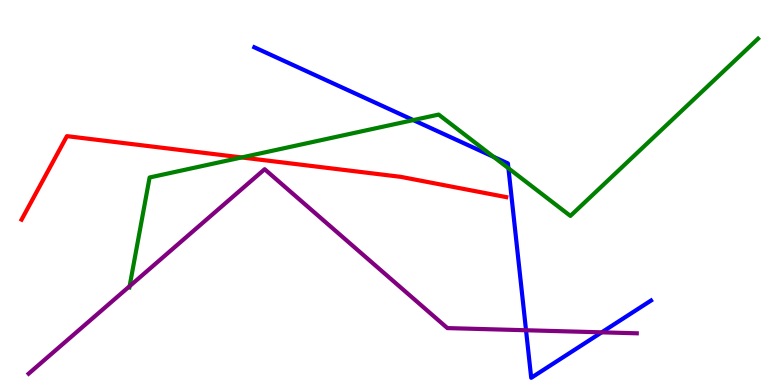[{'lines': ['blue', 'red'], 'intersections': []}, {'lines': ['green', 'red'], 'intersections': [{'x': 3.12, 'y': 5.91}]}, {'lines': ['purple', 'red'], 'intersections': []}, {'lines': ['blue', 'green'], 'intersections': [{'x': 5.33, 'y': 6.88}, {'x': 6.37, 'y': 5.93}, {'x': 6.56, 'y': 5.63}]}, {'lines': ['blue', 'purple'], 'intersections': [{'x': 6.79, 'y': 1.42}, {'x': 7.76, 'y': 1.37}]}, {'lines': ['green', 'purple'], 'intersections': [{'x': 1.67, 'y': 2.57}]}]